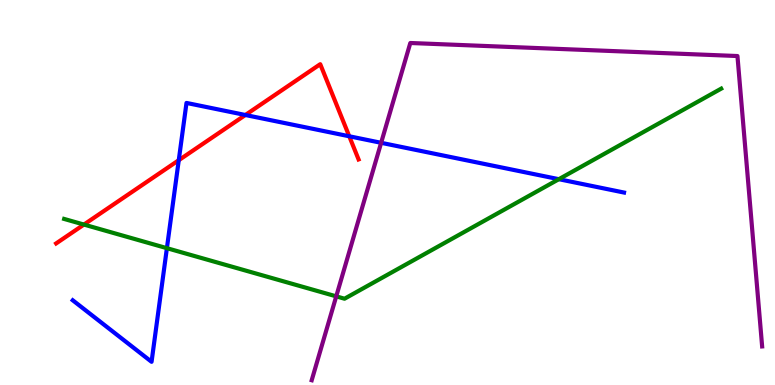[{'lines': ['blue', 'red'], 'intersections': [{'x': 2.31, 'y': 5.84}, {'x': 3.17, 'y': 7.01}, {'x': 4.51, 'y': 6.46}]}, {'lines': ['green', 'red'], 'intersections': [{'x': 1.08, 'y': 4.17}]}, {'lines': ['purple', 'red'], 'intersections': []}, {'lines': ['blue', 'green'], 'intersections': [{'x': 2.15, 'y': 3.55}, {'x': 7.21, 'y': 5.35}]}, {'lines': ['blue', 'purple'], 'intersections': [{'x': 4.92, 'y': 6.29}]}, {'lines': ['green', 'purple'], 'intersections': [{'x': 4.34, 'y': 2.3}]}]